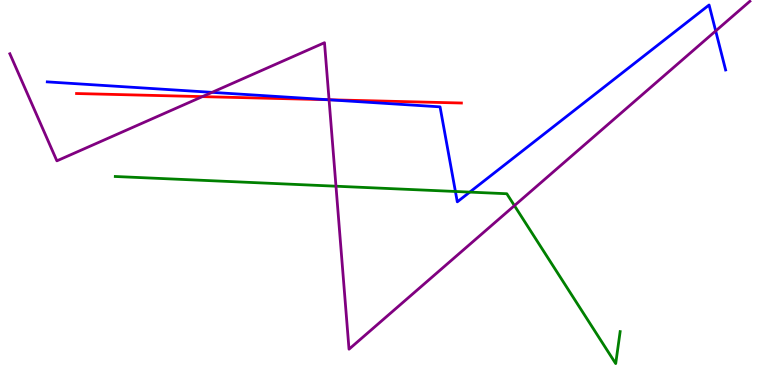[{'lines': ['blue', 'red'], 'intersections': [{'x': 4.23, 'y': 7.41}]}, {'lines': ['green', 'red'], 'intersections': []}, {'lines': ['purple', 'red'], 'intersections': [{'x': 2.61, 'y': 7.49}, {'x': 4.25, 'y': 7.41}]}, {'lines': ['blue', 'green'], 'intersections': [{'x': 5.88, 'y': 5.03}, {'x': 6.06, 'y': 5.01}]}, {'lines': ['blue', 'purple'], 'intersections': [{'x': 2.74, 'y': 7.6}, {'x': 4.25, 'y': 7.41}, {'x': 9.23, 'y': 9.2}]}, {'lines': ['green', 'purple'], 'intersections': [{'x': 4.34, 'y': 5.16}, {'x': 6.64, 'y': 4.66}]}]